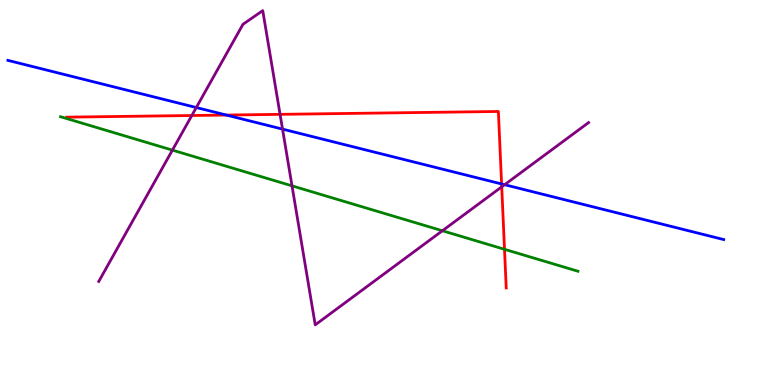[{'lines': ['blue', 'red'], 'intersections': [{'x': 2.92, 'y': 7.01}, {'x': 6.47, 'y': 5.22}]}, {'lines': ['green', 'red'], 'intersections': [{'x': 6.51, 'y': 3.52}]}, {'lines': ['purple', 'red'], 'intersections': [{'x': 2.48, 'y': 7.0}, {'x': 3.61, 'y': 7.03}, {'x': 6.47, 'y': 5.15}]}, {'lines': ['blue', 'green'], 'intersections': []}, {'lines': ['blue', 'purple'], 'intersections': [{'x': 2.53, 'y': 7.21}, {'x': 3.65, 'y': 6.65}, {'x': 6.51, 'y': 5.2}]}, {'lines': ['green', 'purple'], 'intersections': [{'x': 2.22, 'y': 6.1}, {'x': 3.77, 'y': 5.17}, {'x': 5.71, 'y': 4.01}]}]